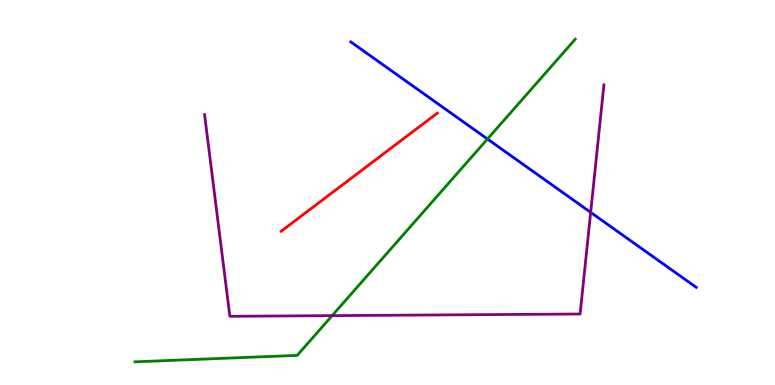[{'lines': ['blue', 'red'], 'intersections': []}, {'lines': ['green', 'red'], 'intersections': []}, {'lines': ['purple', 'red'], 'intersections': []}, {'lines': ['blue', 'green'], 'intersections': [{'x': 6.29, 'y': 6.39}]}, {'lines': ['blue', 'purple'], 'intersections': [{'x': 7.62, 'y': 4.48}]}, {'lines': ['green', 'purple'], 'intersections': [{'x': 4.29, 'y': 1.8}]}]